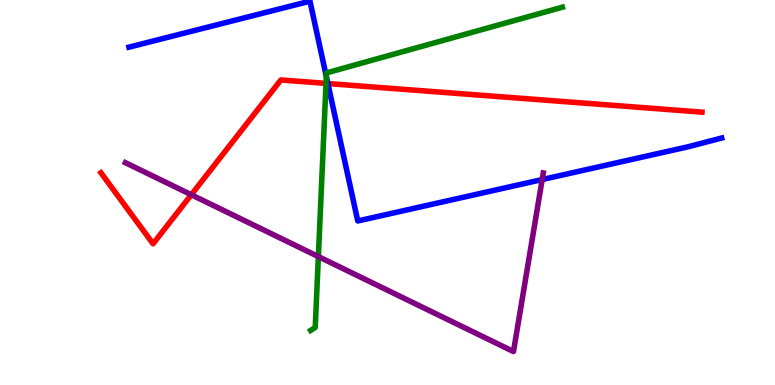[{'lines': ['blue', 'red'], 'intersections': [{'x': 4.23, 'y': 7.83}]}, {'lines': ['green', 'red'], 'intersections': [{'x': 4.21, 'y': 7.83}]}, {'lines': ['purple', 'red'], 'intersections': [{'x': 2.47, 'y': 4.94}]}, {'lines': ['blue', 'green'], 'intersections': [{'x': 4.21, 'y': 8.01}]}, {'lines': ['blue', 'purple'], 'intersections': [{'x': 7.0, 'y': 5.34}]}, {'lines': ['green', 'purple'], 'intersections': [{'x': 4.11, 'y': 3.34}]}]